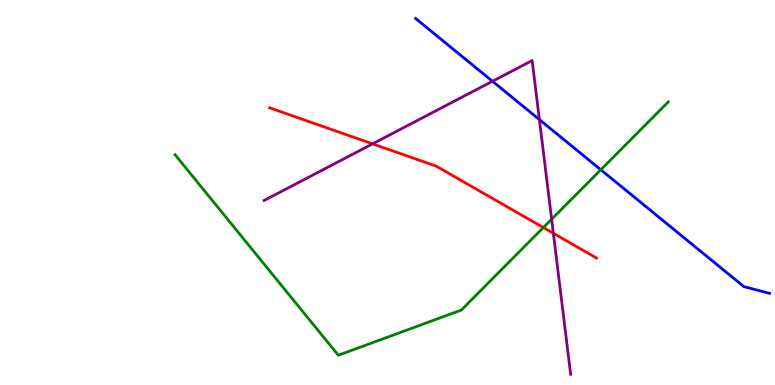[{'lines': ['blue', 'red'], 'intersections': []}, {'lines': ['green', 'red'], 'intersections': [{'x': 7.01, 'y': 4.09}]}, {'lines': ['purple', 'red'], 'intersections': [{'x': 4.81, 'y': 6.26}, {'x': 7.14, 'y': 3.94}]}, {'lines': ['blue', 'green'], 'intersections': [{'x': 7.75, 'y': 5.59}]}, {'lines': ['blue', 'purple'], 'intersections': [{'x': 6.35, 'y': 7.89}, {'x': 6.96, 'y': 6.89}]}, {'lines': ['green', 'purple'], 'intersections': [{'x': 7.12, 'y': 4.31}]}]